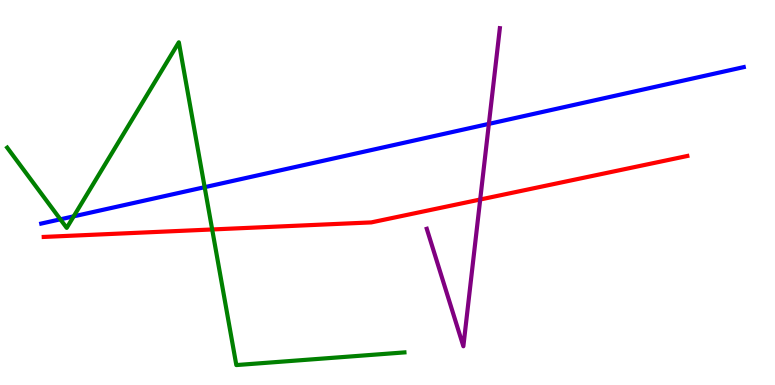[{'lines': ['blue', 'red'], 'intersections': []}, {'lines': ['green', 'red'], 'intersections': [{'x': 2.74, 'y': 4.04}]}, {'lines': ['purple', 'red'], 'intersections': [{'x': 6.2, 'y': 4.82}]}, {'lines': ['blue', 'green'], 'intersections': [{'x': 0.779, 'y': 4.3}, {'x': 0.951, 'y': 4.38}, {'x': 2.64, 'y': 5.14}]}, {'lines': ['blue', 'purple'], 'intersections': [{'x': 6.31, 'y': 6.78}]}, {'lines': ['green', 'purple'], 'intersections': []}]